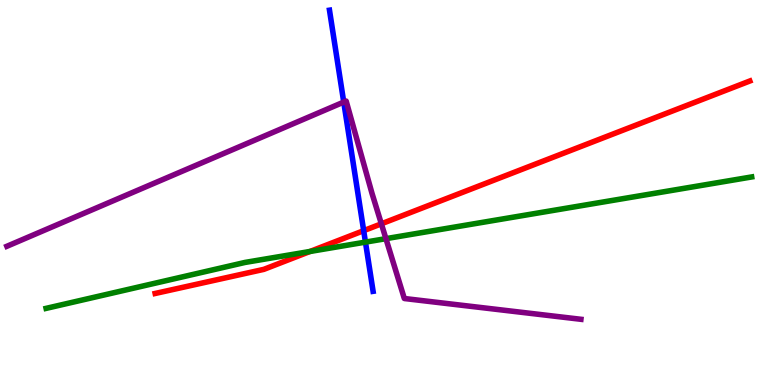[{'lines': ['blue', 'red'], 'intersections': [{'x': 4.69, 'y': 4.01}]}, {'lines': ['green', 'red'], 'intersections': [{'x': 4.0, 'y': 3.47}]}, {'lines': ['purple', 'red'], 'intersections': [{'x': 4.92, 'y': 4.19}]}, {'lines': ['blue', 'green'], 'intersections': [{'x': 4.72, 'y': 3.71}]}, {'lines': ['blue', 'purple'], 'intersections': [{'x': 4.44, 'y': 7.35}]}, {'lines': ['green', 'purple'], 'intersections': [{'x': 4.98, 'y': 3.8}]}]